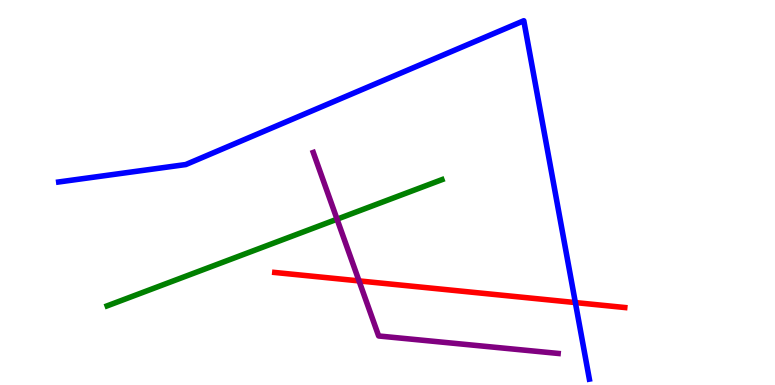[{'lines': ['blue', 'red'], 'intersections': [{'x': 7.42, 'y': 2.14}]}, {'lines': ['green', 'red'], 'intersections': []}, {'lines': ['purple', 'red'], 'intersections': [{'x': 4.63, 'y': 2.7}]}, {'lines': ['blue', 'green'], 'intersections': []}, {'lines': ['blue', 'purple'], 'intersections': []}, {'lines': ['green', 'purple'], 'intersections': [{'x': 4.35, 'y': 4.31}]}]